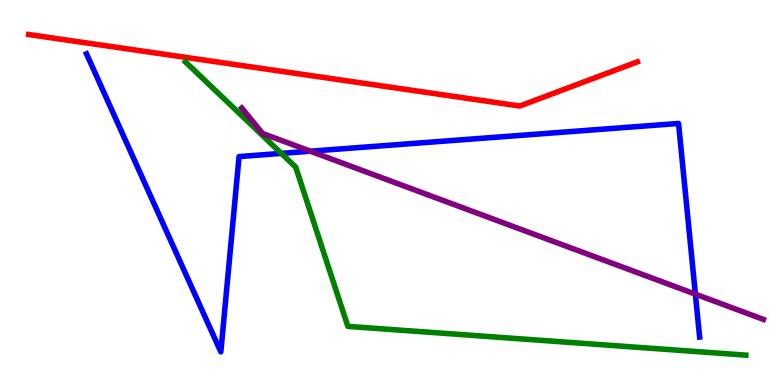[{'lines': ['blue', 'red'], 'intersections': []}, {'lines': ['green', 'red'], 'intersections': []}, {'lines': ['purple', 'red'], 'intersections': []}, {'lines': ['blue', 'green'], 'intersections': [{'x': 3.63, 'y': 6.02}]}, {'lines': ['blue', 'purple'], 'intersections': [{'x': 4.0, 'y': 6.07}, {'x': 8.97, 'y': 2.36}]}, {'lines': ['green', 'purple'], 'intersections': []}]